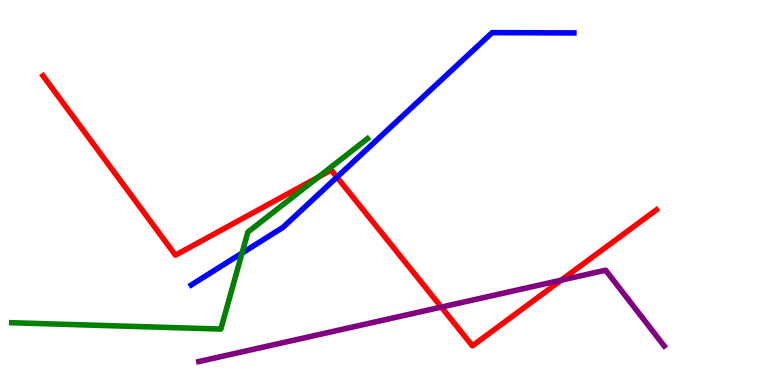[{'lines': ['blue', 'red'], 'intersections': [{'x': 4.35, 'y': 5.4}]}, {'lines': ['green', 'red'], 'intersections': [{'x': 4.1, 'y': 5.4}]}, {'lines': ['purple', 'red'], 'intersections': [{'x': 5.69, 'y': 2.02}, {'x': 7.24, 'y': 2.72}]}, {'lines': ['blue', 'green'], 'intersections': [{'x': 3.12, 'y': 3.43}]}, {'lines': ['blue', 'purple'], 'intersections': []}, {'lines': ['green', 'purple'], 'intersections': []}]